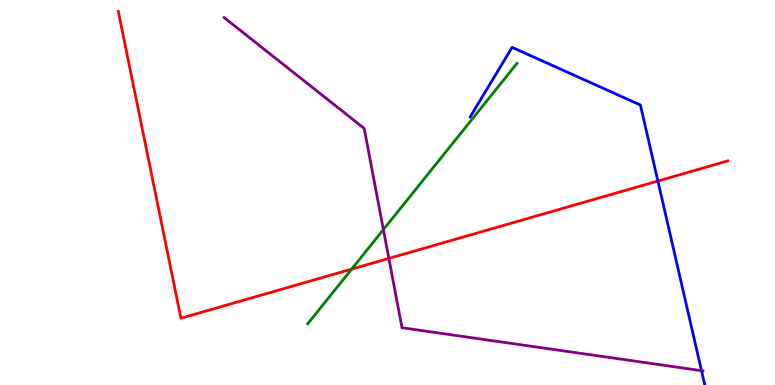[{'lines': ['blue', 'red'], 'intersections': [{'x': 8.49, 'y': 5.3}]}, {'lines': ['green', 'red'], 'intersections': [{'x': 4.54, 'y': 3.01}]}, {'lines': ['purple', 'red'], 'intersections': [{'x': 5.02, 'y': 3.29}]}, {'lines': ['blue', 'green'], 'intersections': []}, {'lines': ['blue', 'purple'], 'intersections': [{'x': 9.05, 'y': 0.372}]}, {'lines': ['green', 'purple'], 'intersections': [{'x': 4.95, 'y': 4.04}]}]